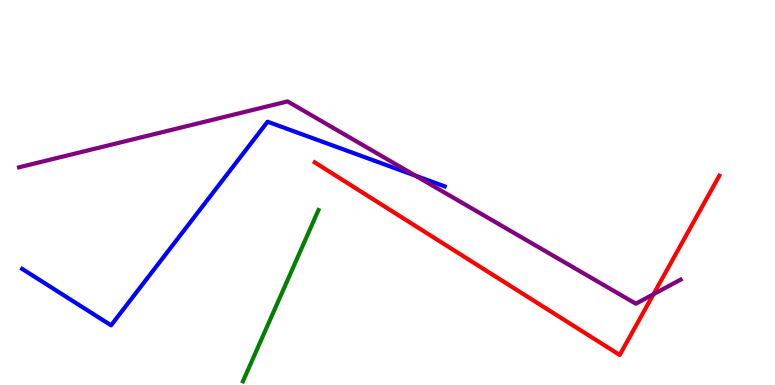[{'lines': ['blue', 'red'], 'intersections': []}, {'lines': ['green', 'red'], 'intersections': []}, {'lines': ['purple', 'red'], 'intersections': [{'x': 8.43, 'y': 2.36}]}, {'lines': ['blue', 'green'], 'intersections': []}, {'lines': ['blue', 'purple'], 'intersections': [{'x': 5.36, 'y': 5.44}]}, {'lines': ['green', 'purple'], 'intersections': []}]